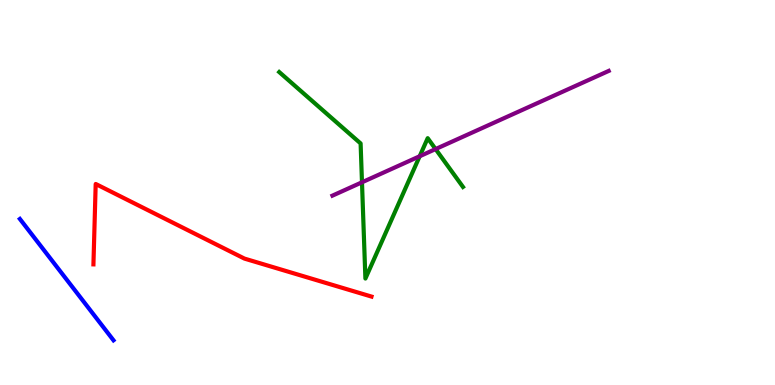[{'lines': ['blue', 'red'], 'intersections': []}, {'lines': ['green', 'red'], 'intersections': []}, {'lines': ['purple', 'red'], 'intersections': []}, {'lines': ['blue', 'green'], 'intersections': []}, {'lines': ['blue', 'purple'], 'intersections': []}, {'lines': ['green', 'purple'], 'intersections': [{'x': 4.67, 'y': 5.27}, {'x': 5.42, 'y': 5.94}, {'x': 5.62, 'y': 6.13}]}]